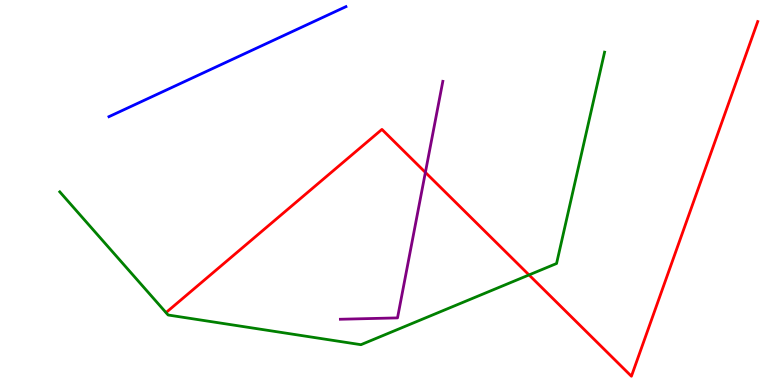[{'lines': ['blue', 'red'], 'intersections': []}, {'lines': ['green', 'red'], 'intersections': [{'x': 6.83, 'y': 2.86}]}, {'lines': ['purple', 'red'], 'intersections': [{'x': 5.49, 'y': 5.52}]}, {'lines': ['blue', 'green'], 'intersections': []}, {'lines': ['blue', 'purple'], 'intersections': []}, {'lines': ['green', 'purple'], 'intersections': []}]